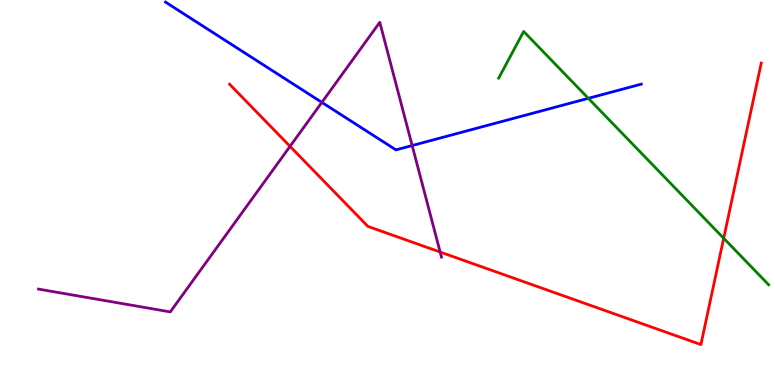[{'lines': ['blue', 'red'], 'intersections': []}, {'lines': ['green', 'red'], 'intersections': [{'x': 9.34, 'y': 3.81}]}, {'lines': ['purple', 'red'], 'intersections': [{'x': 3.74, 'y': 6.2}, {'x': 5.68, 'y': 3.45}]}, {'lines': ['blue', 'green'], 'intersections': [{'x': 7.59, 'y': 7.45}]}, {'lines': ['blue', 'purple'], 'intersections': [{'x': 4.15, 'y': 7.34}, {'x': 5.32, 'y': 6.22}]}, {'lines': ['green', 'purple'], 'intersections': []}]